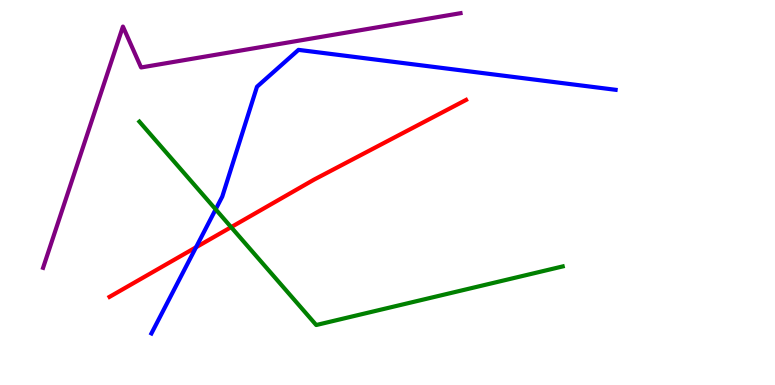[{'lines': ['blue', 'red'], 'intersections': [{'x': 2.53, 'y': 3.58}]}, {'lines': ['green', 'red'], 'intersections': [{'x': 2.98, 'y': 4.1}]}, {'lines': ['purple', 'red'], 'intersections': []}, {'lines': ['blue', 'green'], 'intersections': [{'x': 2.78, 'y': 4.56}]}, {'lines': ['blue', 'purple'], 'intersections': []}, {'lines': ['green', 'purple'], 'intersections': []}]